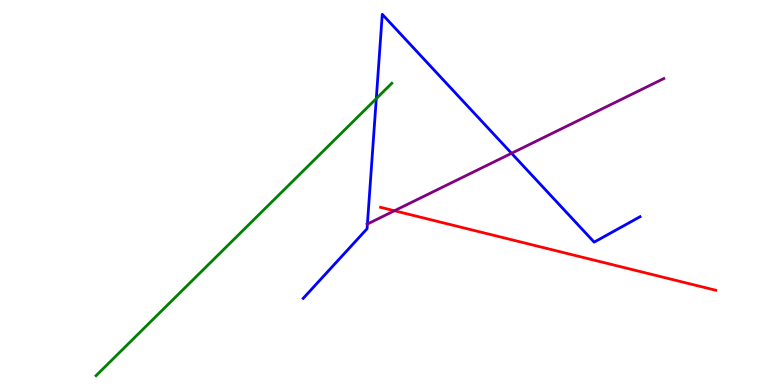[{'lines': ['blue', 'red'], 'intersections': []}, {'lines': ['green', 'red'], 'intersections': []}, {'lines': ['purple', 'red'], 'intersections': [{'x': 5.09, 'y': 4.53}]}, {'lines': ['blue', 'green'], 'intersections': [{'x': 4.86, 'y': 7.44}]}, {'lines': ['blue', 'purple'], 'intersections': [{'x': 4.74, 'y': 4.18}, {'x': 6.6, 'y': 6.02}]}, {'lines': ['green', 'purple'], 'intersections': []}]